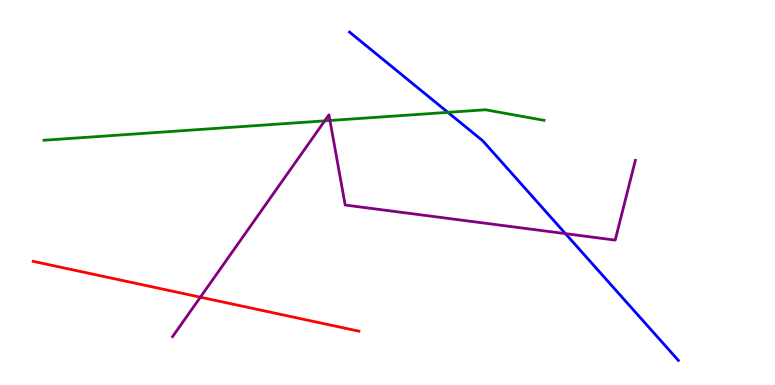[{'lines': ['blue', 'red'], 'intersections': []}, {'lines': ['green', 'red'], 'intersections': []}, {'lines': ['purple', 'red'], 'intersections': [{'x': 2.59, 'y': 2.28}]}, {'lines': ['blue', 'green'], 'intersections': [{'x': 5.78, 'y': 7.08}]}, {'lines': ['blue', 'purple'], 'intersections': [{'x': 7.3, 'y': 3.93}]}, {'lines': ['green', 'purple'], 'intersections': [{'x': 4.19, 'y': 6.86}, {'x': 4.26, 'y': 6.87}]}]